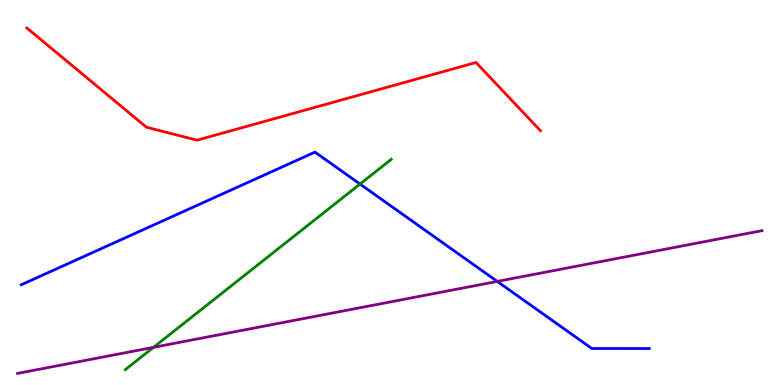[{'lines': ['blue', 'red'], 'intersections': []}, {'lines': ['green', 'red'], 'intersections': []}, {'lines': ['purple', 'red'], 'intersections': []}, {'lines': ['blue', 'green'], 'intersections': [{'x': 4.65, 'y': 5.22}]}, {'lines': ['blue', 'purple'], 'intersections': [{'x': 6.42, 'y': 2.69}]}, {'lines': ['green', 'purple'], 'intersections': [{'x': 1.98, 'y': 0.978}]}]